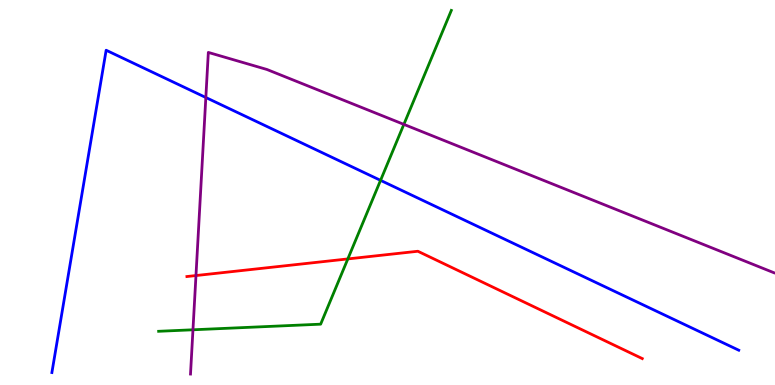[{'lines': ['blue', 'red'], 'intersections': []}, {'lines': ['green', 'red'], 'intersections': [{'x': 4.49, 'y': 3.27}]}, {'lines': ['purple', 'red'], 'intersections': [{'x': 2.53, 'y': 2.84}]}, {'lines': ['blue', 'green'], 'intersections': [{'x': 4.91, 'y': 5.32}]}, {'lines': ['blue', 'purple'], 'intersections': [{'x': 2.66, 'y': 7.47}]}, {'lines': ['green', 'purple'], 'intersections': [{'x': 2.49, 'y': 1.43}, {'x': 5.21, 'y': 6.77}]}]